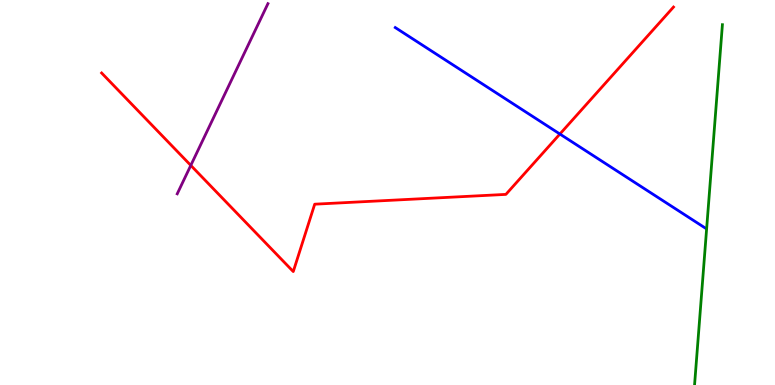[{'lines': ['blue', 'red'], 'intersections': [{'x': 7.22, 'y': 6.52}]}, {'lines': ['green', 'red'], 'intersections': []}, {'lines': ['purple', 'red'], 'intersections': [{'x': 2.46, 'y': 5.7}]}, {'lines': ['blue', 'green'], 'intersections': []}, {'lines': ['blue', 'purple'], 'intersections': []}, {'lines': ['green', 'purple'], 'intersections': []}]